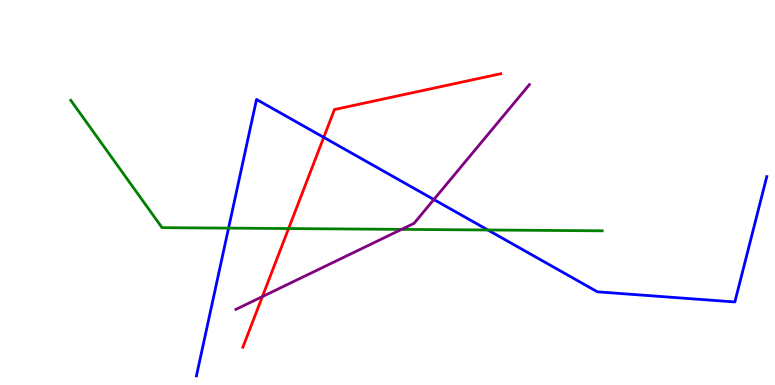[{'lines': ['blue', 'red'], 'intersections': [{'x': 4.18, 'y': 6.43}]}, {'lines': ['green', 'red'], 'intersections': [{'x': 3.72, 'y': 4.06}]}, {'lines': ['purple', 'red'], 'intersections': [{'x': 3.39, 'y': 2.3}]}, {'lines': ['blue', 'green'], 'intersections': [{'x': 2.95, 'y': 4.07}, {'x': 6.29, 'y': 4.03}]}, {'lines': ['blue', 'purple'], 'intersections': [{'x': 5.6, 'y': 4.82}]}, {'lines': ['green', 'purple'], 'intersections': [{'x': 5.18, 'y': 4.04}]}]